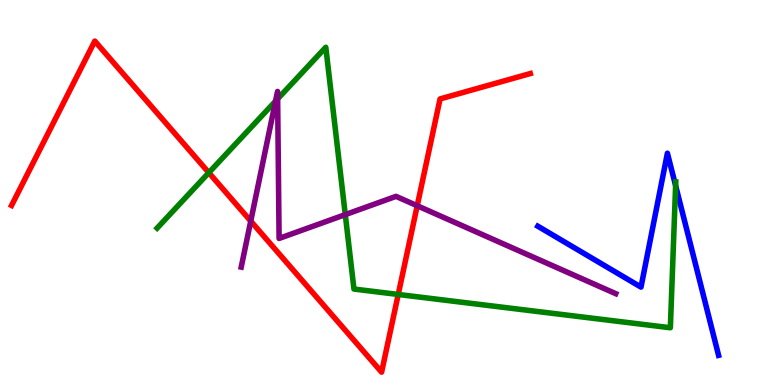[{'lines': ['blue', 'red'], 'intersections': []}, {'lines': ['green', 'red'], 'intersections': [{'x': 2.69, 'y': 5.51}, {'x': 5.14, 'y': 2.35}]}, {'lines': ['purple', 'red'], 'intersections': [{'x': 3.24, 'y': 4.26}, {'x': 5.38, 'y': 4.66}]}, {'lines': ['blue', 'green'], 'intersections': [{'x': 8.72, 'y': 5.18}]}, {'lines': ['blue', 'purple'], 'intersections': []}, {'lines': ['green', 'purple'], 'intersections': [{'x': 3.56, 'y': 7.37}, {'x': 3.58, 'y': 7.43}, {'x': 4.46, 'y': 4.43}]}]